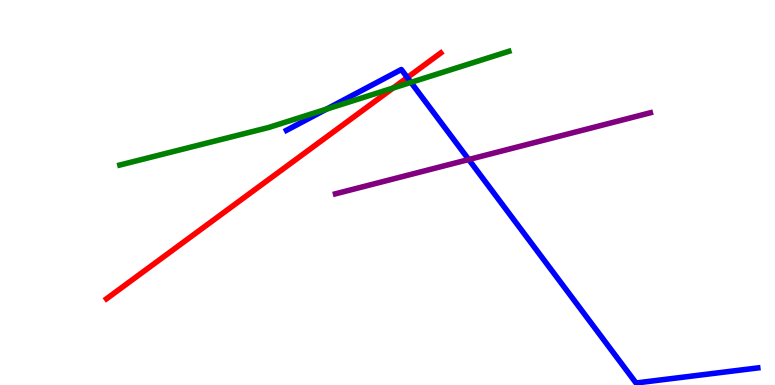[{'lines': ['blue', 'red'], 'intersections': [{'x': 5.26, 'y': 7.99}]}, {'lines': ['green', 'red'], 'intersections': [{'x': 5.07, 'y': 7.71}]}, {'lines': ['purple', 'red'], 'intersections': []}, {'lines': ['blue', 'green'], 'intersections': [{'x': 4.21, 'y': 7.16}, {'x': 5.3, 'y': 7.86}]}, {'lines': ['blue', 'purple'], 'intersections': [{'x': 6.05, 'y': 5.86}]}, {'lines': ['green', 'purple'], 'intersections': []}]